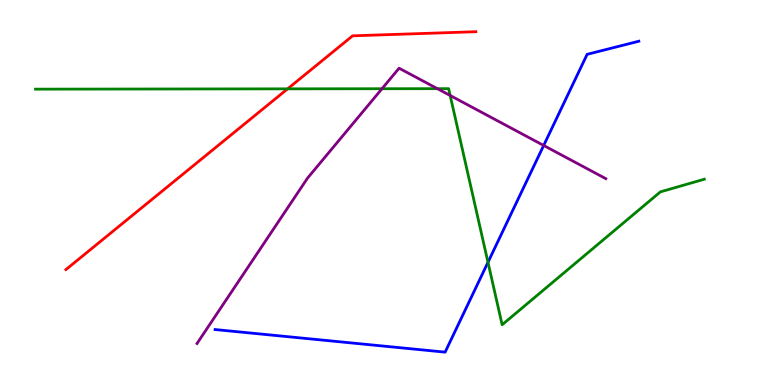[{'lines': ['blue', 'red'], 'intersections': []}, {'lines': ['green', 'red'], 'intersections': [{'x': 3.71, 'y': 7.69}]}, {'lines': ['purple', 'red'], 'intersections': []}, {'lines': ['blue', 'green'], 'intersections': [{'x': 6.3, 'y': 3.19}]}, {'lines': ['blue', 'purple'], 'intersections': [{'x': 7.02, 'y': 6.22}]}, {'lines': ['green', 'purple'], 'intersections': [{'x': 4.93, 'y': 7.7}, {'x': 5.64, 'y': 7.7}, {'x': 5.81, 'y': 7.52}]}]